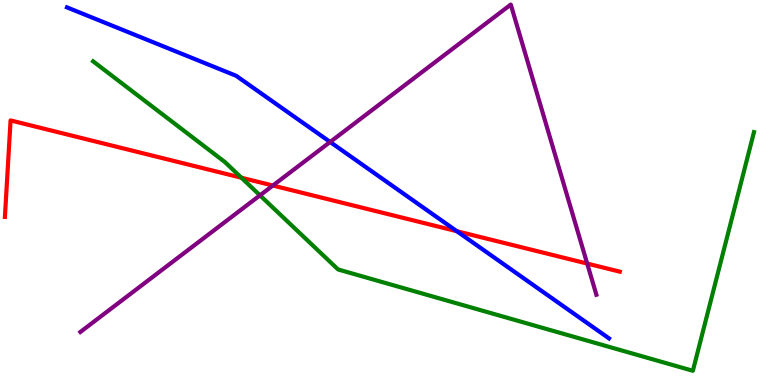[{'lines': ['blue', 'red'], 'intersections': [{'x': 5.89, 'y': 3.99}]}, {'lines': ['green', 'red'], 'intersections': [{'x': 3.12, 'y': 5.38}]}, {'lines': ['purple', 'red'], 'intersections': [{'x': 3.52, 'y': 5.18}, {'x': 7.58, 'y': 3.15}]}, {'lines': ['blue', 'green'], 'intersections': []}, {'lines': ['blue', 'purple'], 'intersections': [{'x': 4.26, 'y': 6.31}]}, {'lines': ['green', 'purple'], 'intersections': [{'x': 3.35, 'y': 4.93}]}]